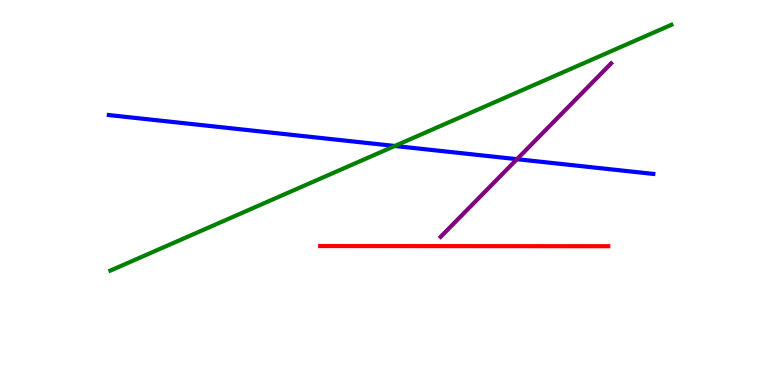[{'lines': ['blue', 'red'], 'intersections': []}, {'lines': ['green', 'red'], 'intersections': []}, {'lines': ['purple', 'red'], 'intersections': []}, {'lines': ['blue', 'green'], 'intersections': [{'x': 5.09, 'y': 6.21}]}, {'lines': ['blue', 'purple'], 'intersections': [{'x': 6.67, 'y': 5.87}]}, {'lines': ['green', 'purple'], 'intersections': []}]